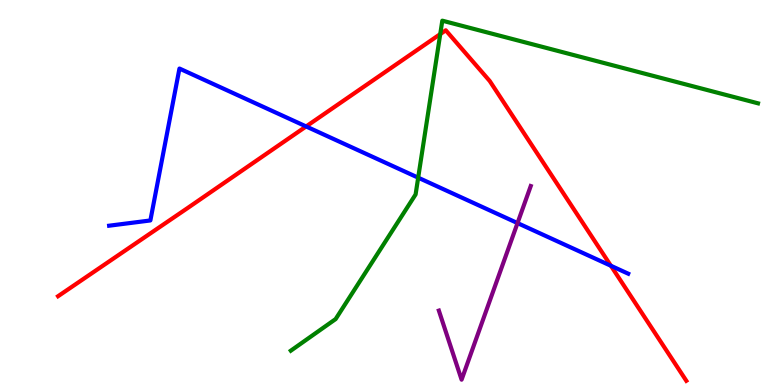[{'lines': ['blue', 'red'], 'intersections': [{'x': 3.95, 'y': 6.72}, {'x': 7.88, 'y': 3.1}]}, {'lines': ['green', 'red'], 'intersections': [{'x': 5.68, 'y': 9.11}]}, {'lines': ['purple', 'red'], 'intersections': []}, {'lines': ['blue', 'green'], 'intersections': [{'x': 5.4, 'y': 5.39}]}, {'lines': ['blue', 'purple'], 'intersections': [{'x': 6.68, 'y': 4.21}]}, {'lines': ['green', 'purple'], 'intersections': []}]